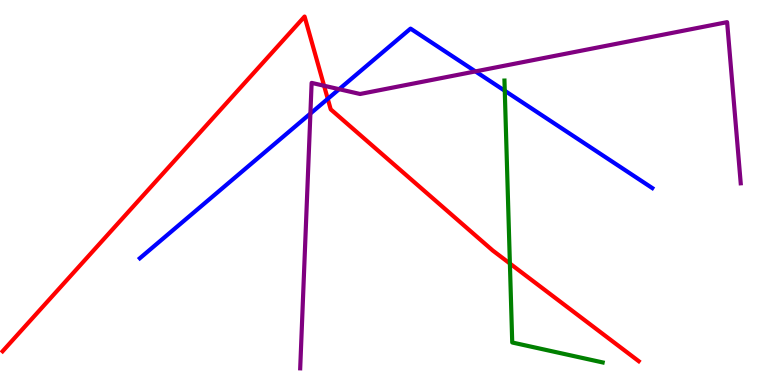[{'lines': ['blue', 'red'], 'intersections': [{'x': 4.23, 'y': 7.43}]}, {'lines': ['green', 'red'], 'intersections': [{'x': 6.58, 'y': 3.16}]}, {'lines': ['purple', 'red'], 'intersections': [{'x': 4.18, 'y': 7.77}]}, {'lines': ['blue', 'green'], 'intersections': [{'x': 6.51, 'y': 7.64}]}, {'lines': ['blue', 'purple'], 'intersections': [{'x': 4.01, 'y': 7.05}, {'x': 4.38, 'y': 7.68}, {'x': 6.13, 'y': 8.15}]}, {'lines': ['green', 'purple'], 'intersections': []}]